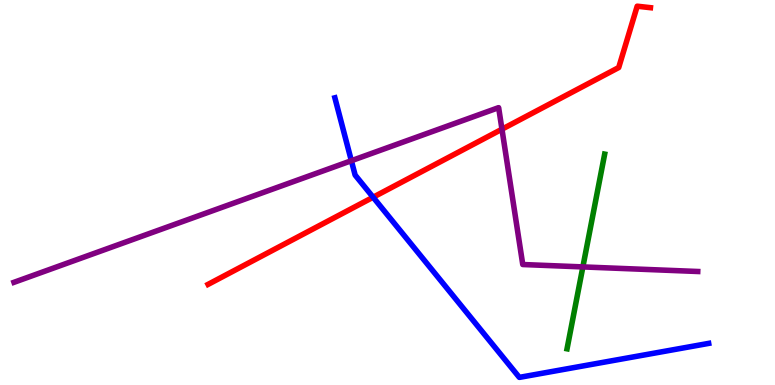[{'lines': ['blue', 'red'], 'intersections': [{'x': 4.81, 'y': 4.88}]}, {'lines': ['green', 'red'], 'intersections': []}, {'lines': ['purple', 'red'], 'intersections': [{'x': 6.48, 'y': 6.64}]}, {'lines': ['blue', 'green'], 'intersections': []}, {'lines': ['blue', 'purple'], 'intersections': [{'x': 4.53, 'y': 5.83}]}, {'lines': ['green', 'purple'], 'intersections': [{'x': 7.52, 'y': 3.07}]}]